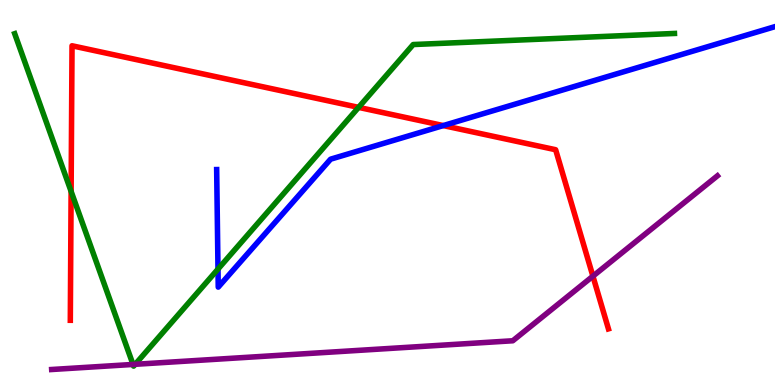[{'lines': ['blue', 'red'], 'intersections': [{'x': 5.72, 'y': 6.74}]}, {'lines': ['green', 'red'], 'intersections': [{'x': 0.918, 'y': 5.03}, {'x': 4.63, 'y': 7.21}]}, {'lines': ['purple', 'red'], 'intersections': [{'x': 7.65, 'y': 2.83}]}, {'lines': ['blue', 'green'], 'intersections': [{'x': 2.81, 'y': 3.01}]}, {'lines': ['blue', 'purple'], 'intersections': []}, {'lines': ['green', 'purple'], 'intersections': [{'x': 1.72, 'y': 0.534}, {'x': 1.74, 'y': 0.538}]}]